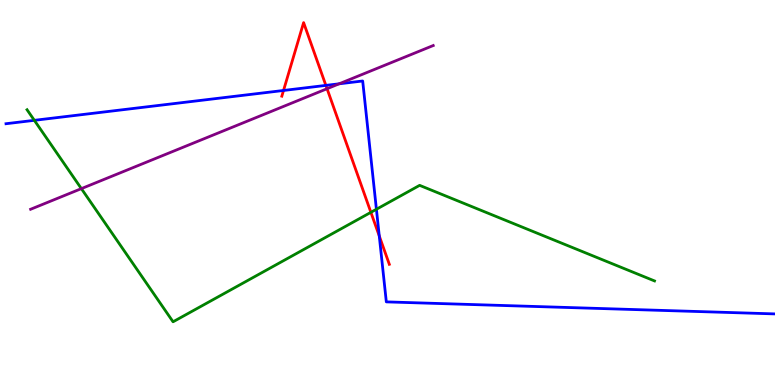[{'lines': ['blue', 'red'], 'intersections': [{'x': 3.66, 'y': 7.65}, {'x': 4.2, 'y': 7.78}, {'x': 4.89, 'y': 3.87}]}, {'lines': ['green', 'red'], 'intersections': [{'x': 4.79, 'y': 4.49}]}, {'lines': ['purple', 'red'], 'intersections': [{'x': 4.22, 'y': 7.7}]}, {'lines': ['blue', 'green'], 'intersections': [{'x': 0.443, 'y': 6.87}, {'x': 4.86, 'y': 4.56}]}, {'lines': ['blue', 'purple'], 'intersections': [{'x': 4.38, 'y': 7.82}]}, {'lines': ['green', 'purple'], 'intersections': [{'x': 1.05, 'y': 5.1}]}]